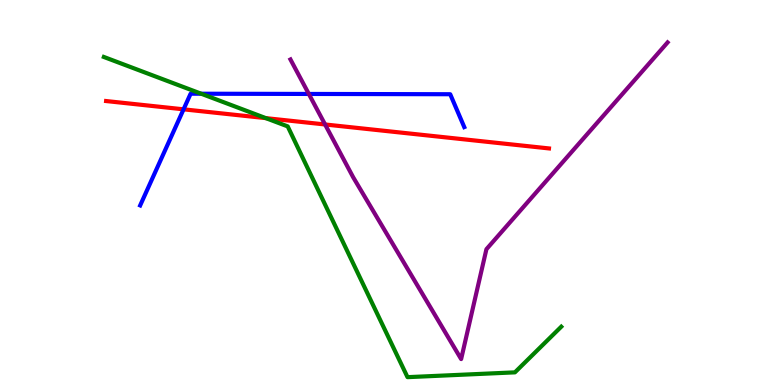[{'lines': ['blue', 'red'], 'intersections': [{'x': 2.37, 'y': 7.16}]}, {'lines': ['green', 'red'], 'intersections': [{'x': 3.43, 'y': 6.93}]}, {'lines': ['purple', 'red'], 'intersections': [{'x': 4.19, 'y': 6.77}]}, {'lines': ['blue', 'green'], 'intersections': [{'x': 2.6, 'y': 7.57}]}, {'lines': ['blue', 'purple'], 'intersections': [{'x': 3.98, 'y': 7.56}]}, {'lines': ['green', 'purple'], 'intersections': []}]